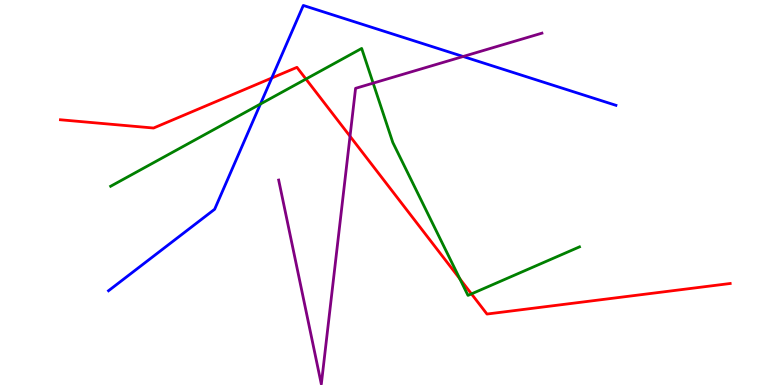[{'lines': ['blue', 'red'], 'intersections': [{'x': 3.51, 'y': 7.97}]}, {'lines': ['green', 'red'], 'intersections': [{'x': 3.95, 'y': 7.95}, {'x': 5.93, 'y': 2.76}, {'x': 6.08, 'y': 2.37}]}, {'lines': ['purple', 'red'], 'intersections': [{'x': 4.52, 'y': 6.46}]}, {'lines': ['blue', 'green'], 'intersections': [{'x': 3.36, 'y': 7.3}]}, {'lines': ['blue', 'purple'], 'intersections': [{'x': 5.98, 'y': 8.53}]}, {'lines': ['green', 'purple'], 'intersections': [{'x': 4.81, 'y': 7.84}]}]